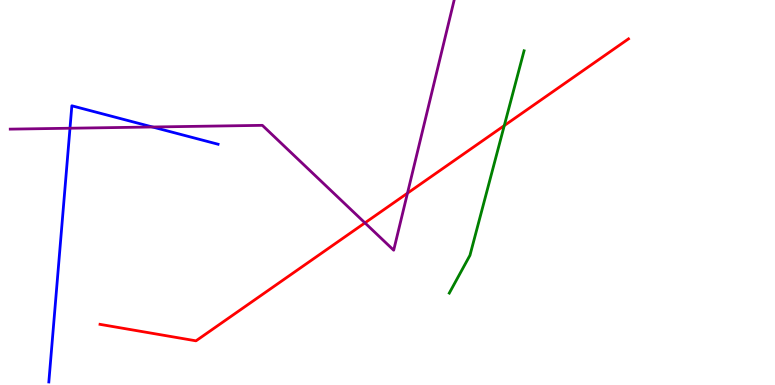[{'lines': ['blue', 'red'], 'intersections': []}, {'lines': ['green', 'red'], 'intersections': [{'x': 6.51, 'y': 6.74}]}, {'lines': ['purple', 'red'], 'intersections': [{'x': 4.71, 'y': 4.21}, {'x': 5.26, 'y': 4.98}]}, {'lines': ['blue', 'green'], 'intersections': []}, {'lines': ['blue', 'purple'], 'intersections': [{'x': 0.903, 'y': 6.67}, {'x': 1.97, 'y': 6.7}]}, {'lines': ['green', 'purple'], 'intersections': []}]